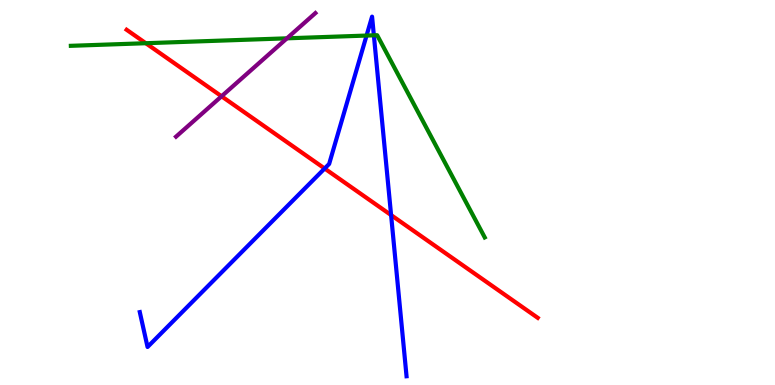[{'lines': ['blue', 'red'], 'intersections': [{'x': 4.19, 'y': 5.62}, {'x': 5.05, 'y': 4.41}]}, {'lines': ['green', 'red'], 'intersections': [{'x': 1.88, 'y': 8.88}]}, {'lines': ['purple', 'red'], 'intersections': [{'x': 2.86, 'y': 7.5}]}, {'lines': ['blue', 'green'], 'intersections': [{'x': 4.73, 'y': 9.08}, {'x': 4.82, 'y': 9.08}]}, {'lines': ['blue', 'purple'], 'intersections': []}, {'lines': ['green', 'purple'], 'intersections': [{'x': 3.7, 'y': 9.0}]}]